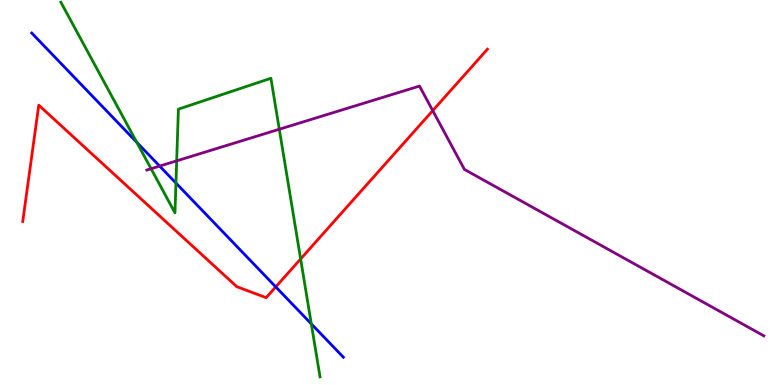[{'lines': ['blue', 'red'], 'intersections': [{'x': 3.56, 'y': 2.55}]}, {'lines': ['green', 'red'], 'intersections': [{'x': 3.88, 'y': 3.27}]}, {'lines': ['purple', 'red'], 'intersections': [{'x': 5.58, 'y': 7.13}]}, {'lines': ['blue', 'green'], 'intersections': [{'x': 1.76, 'y': 6.3}, {'x': 2.27, 'y': 5.25}, {'x': 4.02, 'y': 1.59}]}, {'lines': ['blue', 'purple'], 'intersections': [{'x': 2.06, 'y': 5.69}]}, {'lines': ['green', 'purple'], 'intersections': [{'x': 1.95, 'y': 5.62}, {'x': 2.28, 'y': 5.82}, {'x': 3.6, 'y': 6.64}]}]